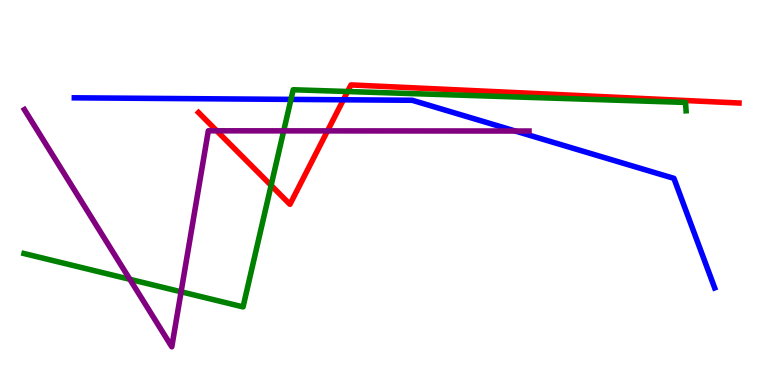[{'lines': ['blue', 'red'], 'intersections': [{'x': 4.43, 'y': 7.41}]}, {'lines': ['green', 'red'], 'intersections': [{'x': 3.5, 'y': 5.18}, {'x': 4.49, 'y': 7.62}]}, {'lines': ['purple', 'red'], 'intersections': [{'x': 2.8, 'y': 6.6}, {'x': 4.23, 'y': 6.6}]}, {'lines': ['blue', 'green'], 'intersections': [{'x': 3.75, 'y': 7.42}]}, {'lines': ['blue', 'purple'], 'intersections': [{'x': 6.65, 'y': 6.6}]}, {'lines': ['green', 'purple'], 'intersections': [{'x': 1.68, 'y': 2.75}, {'x': 2.34, 'y': 2.42}, {'x': 3.66, 'y': 6.6}]}]